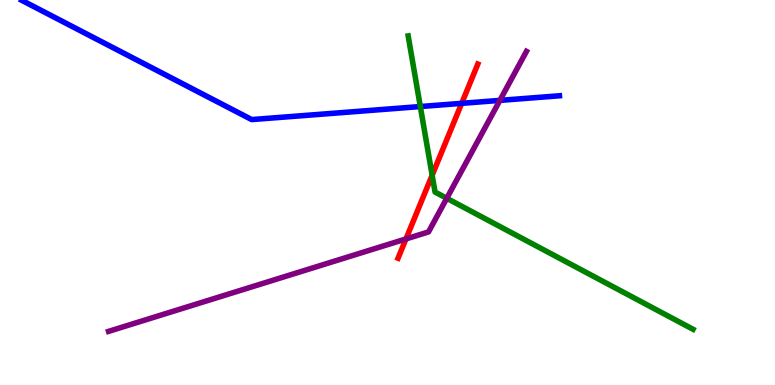[{'lines': ['blue', 'red'], 'intersections': [{'x': 5.96, 'y': 7.32}]}, {'lines': ['green', 'red'], 'intersections': [{'x': 5.58, 'y': 5.45}]}, {'lines': ['purple', 'red'], 'intersections': [{'x': 5.24, 'y': 3.79}]}, {'lines': ['blue', 'green'], 'intersections': [{'x': 5.42, 'y': 7.23}]}, {'lines': ['blue', 'purple'], 'intersections': [{'x': 6.45, 'y': 7.39}]}, {'lines': ['green', 'purple'], 'intersections': [{'x': 5.76, 'y': 4.85}]}]